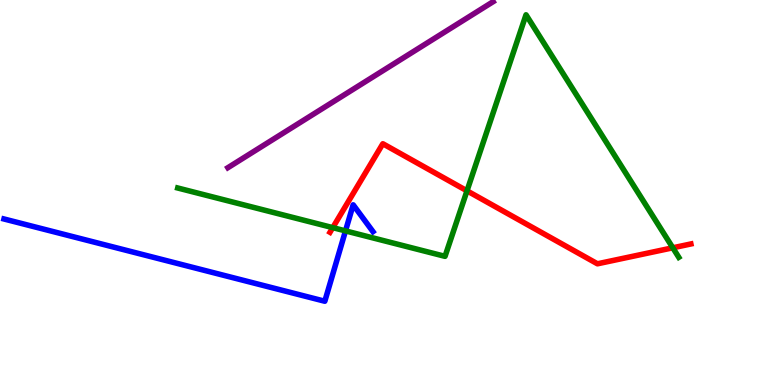[{'lines': ['blue', 'red'], 'intersections': []}, {'lines': ['green', 'red'], 'intersections': [{'x': 4.29, 'y': 4.09}, {'x': 6.03, 'y': 5.04}, {'x': 8.68, 'y': 3.56}]}, {'lines': ['purple', 'red'], 'intersections': []}, {'lines': ['blue', 'green'], 'intersections': [{'x': 4.46, 'y': 4.0}]}, {'lines': ['blue', 'purple'], 'intersections': []}, {'lines': ['green', 'purple'], 'intersections': []}]